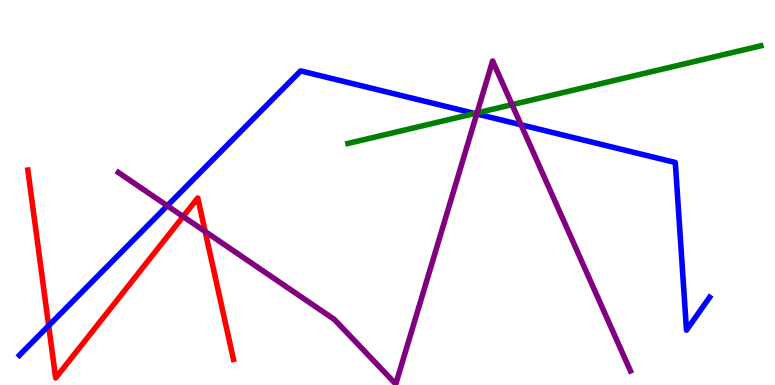[{'lines': ['blue', 'red'], 'intersections': [{'x': 0.628, 'y': 1.54}]}, {'lines': ['green', 'red'], 'intersections': []}, {'lines': ['purple', 'red'], 'intersections': [{'x': 2.36, 'y': 4.38}, {'x': 2.65, 'y': 3.99}]}, {'lines': ['blue', 'green'], 'intersections': [{'x': 6.13, 'y': 7.05}]}, {'lines': ['blue', 'purple'], 'intersections': [{'x': 2.16, 'y': 4.66}, {'x': 6.15, 'y': 7.04}, {'x': 6.72, 'y': 6.76}]}, {'lines': ['green', 'purple'], 'intersections': [{'x': 6.16, 'y': 7.07}, {'x': 6.61, 'y': 7.28}]}]